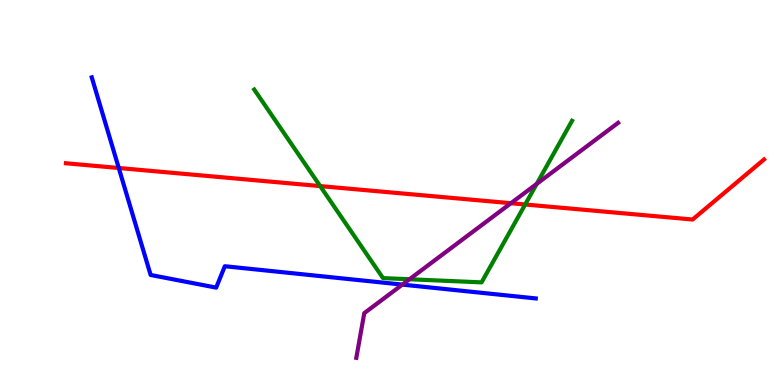[{'lines': ['blue', 'red'], 'intersections': [{'x': 1.53, 'y': 5.64}]}, {'lines': ['green', 'red'], 'intersections': [{'x': 4.13, 'y': 5.17}, {'x': 6.78, 'y': 4.69}]}, {'lines': ['purple', 'red'], 'intersections': [{'x': 6.59, 'y': 4.72}]}, {'lines': ['blue', 'green'], 'intersections': []}, {'lines': ['blue', 'purple'], 'intersections': [{'x': 5.19, 'y': 2.61}]}, {'lines': ['green', 'purple'], 'intersections': [{'x': 5.28, 'y': 2.75}, {'x': 6.93, 'y': 5.22}]}]